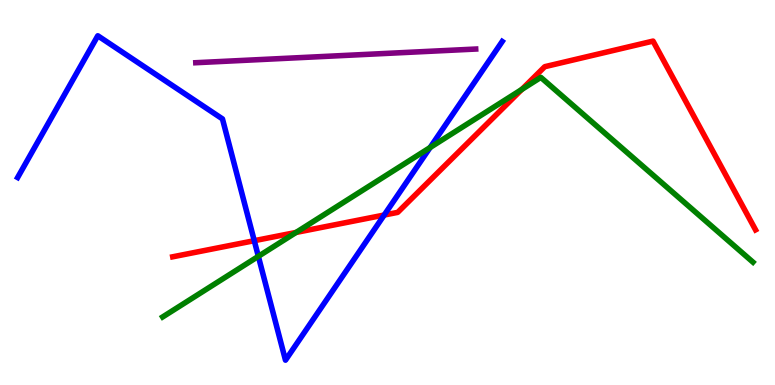[{'lines': ['blue', 'red'], 'intersections': [{'x': 3.28, 'y': 3.75}, {'x': 4.96, 'y': 4.41}]}, {'lines': ['green', 'red'], 'intersections': [{'x': 3.82, 'y': 3.96}, {'x': 6.73, 'y': 7.68}]}, {'lines': ['purple', 'red'], 'intersections': []}, {'lines': ['blue', 'green'], 'intersections': [{'x': 3.33, 'y': 3.34}, {'x': 5.55, 'y': 6.17}]}, {'lines': ['blue', 'purple'], 'intersections': []}, {'lines': ['green', 'purple'], 'intersections': []}]